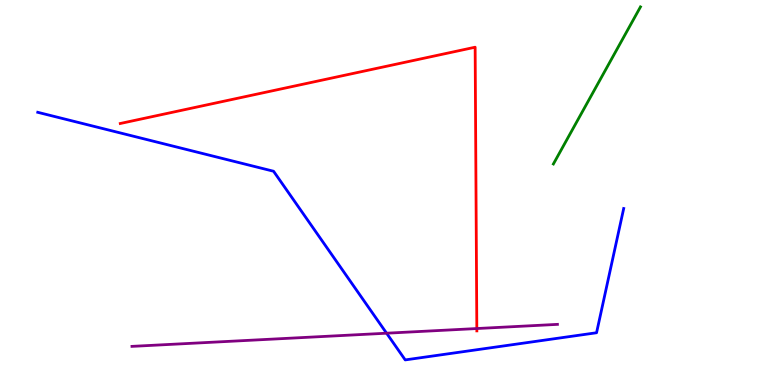[{'lines': ['blue', 'red'], 'intersections': []}, {'lines': ['green', 'red'], 'intersections': []}, {'lines': ['purple', 'red'], 'intersections': [{'x': 6.15, 'y': 1.47}]}, {'lines': ['blue', 'green'], 'intersections': []}, {'lines': ['blue', 'purple'], 'intersections': [{'x': 4.99, 'y': 1.35}]}, {'lines': ['green', 'purple'], 'intersections': []}]